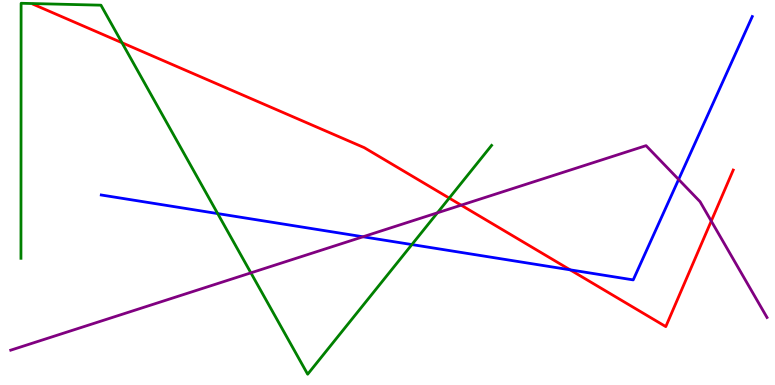[{'lines': ['blue', 'red'], 'intersections': [{'x': 7.36, 'y': 2.99}]}, {'lines': ['green', 'red'], 'intersections': [{'x': 1.57, 'y': 8.89}, {'x': 5.8, 'y': 4.85}]}, {'lines': ['purple', 'red'], 'intersections': [{'x': 5.95, 'y': 4.67}, {'x': 9.18, 'y': 4.26}]}, {'lines': ['blue', 'green'], 'intersections': [{'x': 2.81, 'y': 4.45}, {'x': 5.31, 'y': 3.65}]}, {'lines': ['blue', 'purple'], 'intersections': [{'x': 4.68, 'y': 3.85}, {'x': 8.76, 'y': 5.34}]}, {'lines': ['green', 'purple'], 'intersections': [{'x': 3.24, 'y': 2.91}, {'x': 5.64, 'y': 4.47}]}]